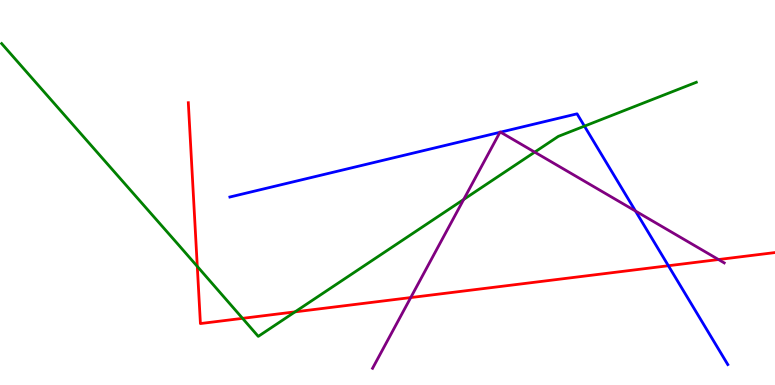[{'lines': ['blue', 'red'], 'intersections': [{'x': 8.62, 'y': 3.1}]}, {'lines': ['green', 'red'], 'intersections': [{'x': 2.55, 'y': 3.08}, {'x': 3.13, 'y': 1.73}, {'x': 3.81, 'y': 1.9}]}, {'lines': ['purple', 'red'], 'intersections': [{'x': 5.3, 'y': 2.27}, {'x': 9.27, 'y': 3.26}]}, {'lines': ['blue', 'green'], 'intersections': [{'x': 7.54, 'y': 6.72}]}, {'lines': ['blue', 'purple'], 'intersections': [{'x': 6.45, 'y': 6.56}, {'x': 6.46, 'y': 6.57}, {'x': 8.2, 'y': 4.52}]}, {'lines': ['green', 'purple'], 'intersections': [{'x': 5.98, 'y': 4.82}, {'x': 6.9, 'y': 6.05}]}]